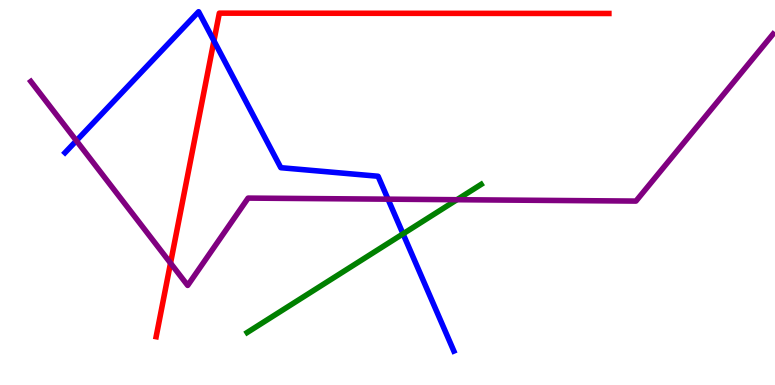[{'lines': ['blue', 'red'], 'intersections': [{'x': 2.76, 'y': 8.94}]}, {'lines': ['green', 'red'], 'intersections': []}, {'lines': ['purple', 'red'], 'intersections': [{'x': 2.2, 'y': 3.17}]}, {'lines': ['blue', 'green'], 'intersections': [{'x': 5.2, 'y': 3.93}]}, {'lines': ['blue', 'purple'], 'intersections': [{'x': 0.986, 'y': 6.35}, {'x': 5.01, 'y': 4.83}]}, {'lines': ['green', 'purple'], 'intersections': [{'x': 5.9, 'y': 4.81}]}]